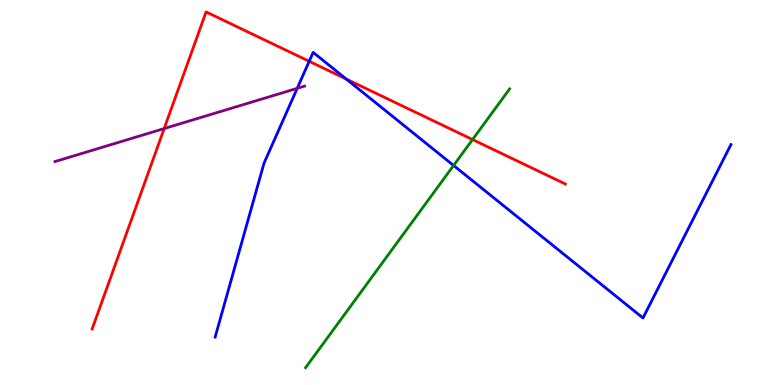[{'lines': ['blue', 'red'], 'intersections': [{'x': 3.99, 'y': 8.41}, {'x': 4.47, 'y': 7.95}]}, {'lines': ['green', 'red'], 'intersections': [{'x': 6.1, 'y': 6.38}]}, {'lines': ['purple', 'red'], 'intersections': [{'x': 2.12, 'y': 6.66}]}, {'lines': ['blue', 'green'], 'intersections': [{'x': 5.85, 'y': 5.7}]}, {'lines': ['blue', 'purple'], 'intersections': [{'x': 3.84, 'y': 7.71}]}, {'lines': ['green', 'purple'], 'intersections': []}]